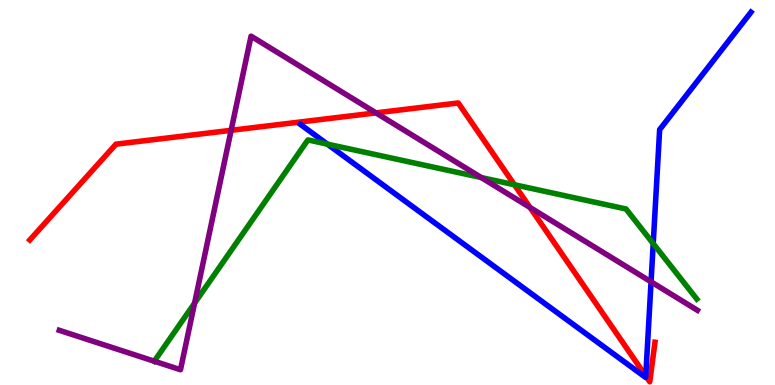[{'lines': ['blue', 'red'], 'intersections': [{'x': 8.33, 'y': 0.235}]}, {'lines': ['green', 'red'], 'intersections': [{'x': 6.64, 'y': 5.2}]}, {'lines': ['purple', 'red'], 'intersections': [{'x': 2.98, 'y': 6.62}, {'x': 4.85, 'y': 7.07}, {'x': 6.84, 'y': 4.61}]}, {'lines': ['blue', 'green'], 'intersections': [{'x': 4.22, 'y': 6.26}, {'x': 8.43, 'y': 3.67}]}, {'lines': ['blue', 'purple'], 'intersections': [{'x': 8.4, 'y': 2.68}]}, {'lines': ['green', 'purple'], 'intersections': [{'x': 1.99, 'y': 0.618}, {'x': 2.51, 'y': 2.13}, {'x': 6.21, 'y': 5.39}]}]